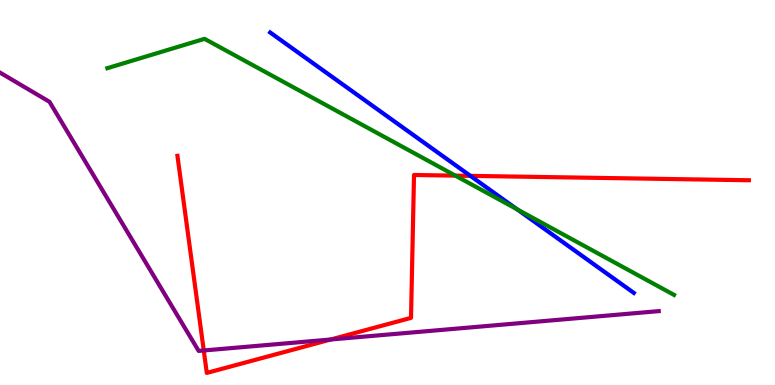[{'lines': ['blue', 'red'], 'intersections': [{'x': 6.07, 'y': 5.43}]}, {'lines': ['green', 'red'], 'intersections': [{'x': 5.88, 'y': 5.44}]}, {'lines': ['purple', 'red'], 'intersections': [{'x': 2.63, 'y': 0.897}, {'x': 4.27, 'y': 1.18}]}, {'lines': ['blue', 'green'], 'intersections': [{'x': 6.67, 'y': 4.56}]}, {'lines': ['blue', 'purple'], 'intersections': []}, {'lines': ['green', 'purple'], 'intersections': []}]